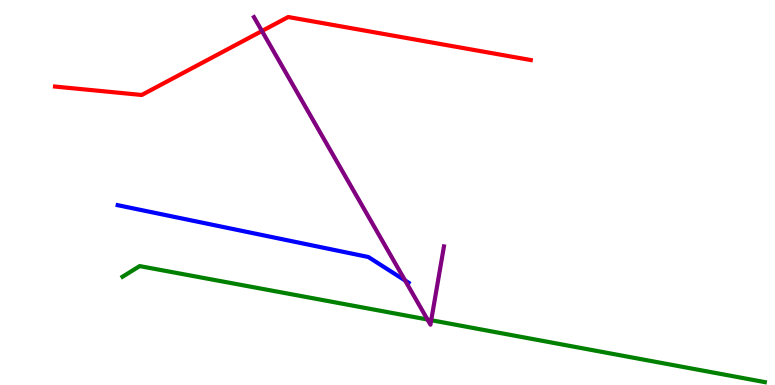[{'lines': ['blue', 'red'], 'intersections': []}, {'lines': ['green', 'red'], 'intersections': []}, {'lines': ['purple', 'red'], 'intersections': [{'x': 3.38, 'y': 9.19}]}, {'lines': ['blue', 'green'], 'intersections': []}, {'lines': ['blue', 'purple'], 'intersections': [{'x': 5.23, 'y': 2.71}]}, {'lines': ['green', 'purple'], 'intersections': [{'x': 5.52, 'y': 1.7}, {'x': 5.56, 'y': 1.68}]}]